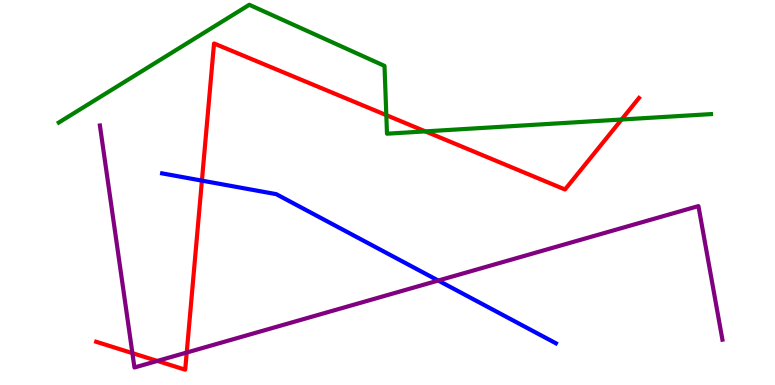[{'lines': ['blue', 'red'], 'intersections': [{'x': 2.61, 'y': 5.31}]}, {'lines': ['green', 'red'], 'intersections': [{'x': 4.98, 'y': 7.01}, {'x': 5.49, 'y': 6.59}, {'x': 8.02, 'y': 6.9}]}, {'lines': ['purple', 'red'], 'intersections': [{'x': 1.71, 'y': 0.828}, {'x': 2.03, 'y': 0.625}, {'x': 2.41, 'y': 0.843}]}, {'lines': ['blue', 'green'], 'intersections': []}, {'lines': ['blue', 'purple'], 'intersections': [{'x': 5.65, 'y': 2.71}]}, {'lines': ['green', 'purple'], 'intersections': []}]